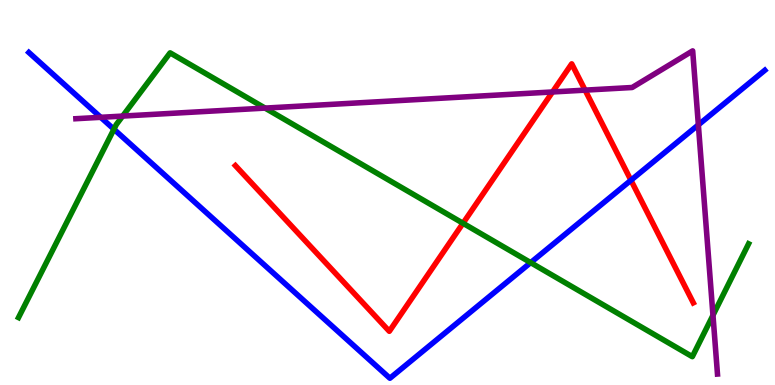[{'lines': ['blue', 'red'], 'intersections': [{'x': 8.14, 'y': 5.32}]}, {'lines': ['green', 'red'], 'intersections': [{'x': 5.97, 'y': 4.2}]}, {'lines': ['purple', 'red'], 'intersections': [{'x': 7.13, 'y': 7.61}, {'x': 7.55, 'y': 7.66}]}, {'lines': ['blue', 'green'], 'intersections': [{'x': 1.47, 'y': 6.64}, {'x': 6.85, 'y': 3.18}]}, {'lines': ['blue', 'purple'], 'intersections': [{'x': 1.3, 'y': 6.95}, {'x': 9.01, 'y': 6.76}]}, {'lines': ['green', 'purple'], 'intersections': [{'x': 1.58, 'y': 6.98}, {'x': 3.42, 'y': 7.19}, {'x': 9.2, 'y': 1.81}]}]